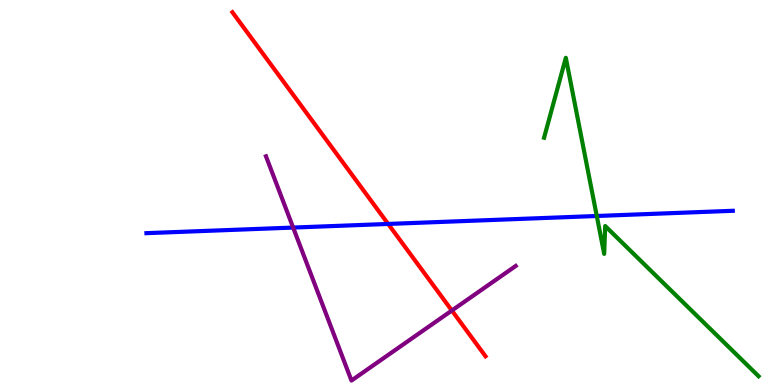[{'lines': ['blue', 'red'], 'intersections': [{'x': 5.01, 'y': 4.18}]}, {'lines': ['green', 'red'], 'intersections': []}, {'lines': ['purple', 'red'], 'intersections': [{'x': 5.83, 'y': 1.93}]}, {'lines': ['blue', 'green'], 'intersections': [{'x': 7.7, 'y': 4.39}]}, {'lines': ['blue', 'purple'], 'intersections': [{'x': 3.78, 'y': 4.09}]}, {'lines': ['green', 'purple'], 'intersections': []}]